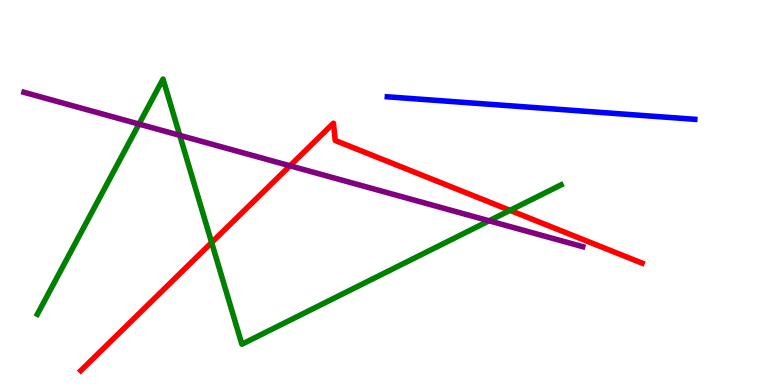[{'lines': ['blue', 'red'], 'intersections': []}, {'lines': ['green', 'red'], 'intersections': [{'x': 2.73, 'y': 3.7}, {'x': 6.58, 'y': 4.54}]}, {'lines': ['purple', 'red'], 'intersections': [{'x': 3.74, 'y': 5.69}]}, {'lines': ['blue', 'green'], 'intersections': []}, {'lines': ['blue', 'purple'], 'intersections': []}, {'lines': ['green', 'purple'], 'intersections': [{'x': 1.79, 'y': 6.78}, {'x': 2.32, 'y': 6.48}, {'x': 6.31, 'y': 4.26}]}]